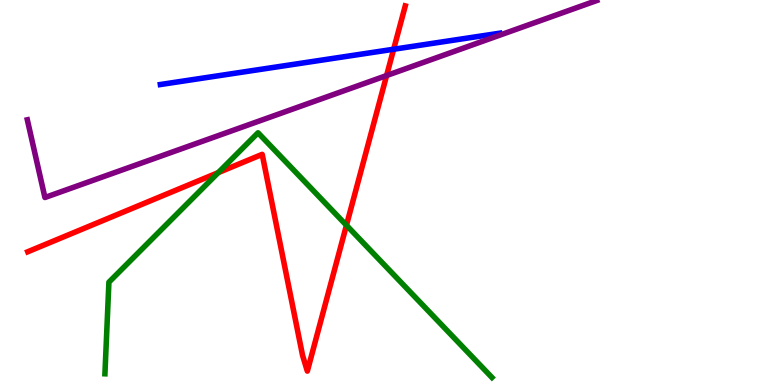[{'lines': ['blue', 'red'], 'intersections': [{'x': 5.08, 'y': 8.72}]}, {'lines': ['green', 'red'], 'intersections': [{'x': 2.82, 'y': 5.52}, {'x': 4.47, 'y': 4.15}]}, {'lines': ['purple', 'red'], 'intersections': [{'x': 4.99, 'y': 8.04}]}, {'lines': ['blue', 'green'], 'intersections': []}, {'lines': ['blue', 'purple'], 'intersections': []}, {'lines': ['green', 'purple'], 'intersections': []}]